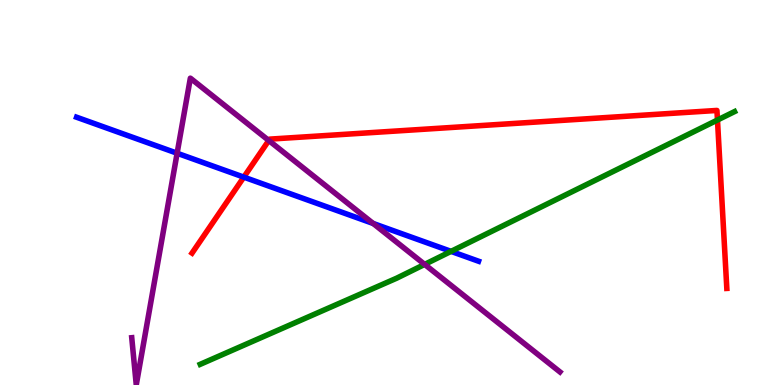[{'lines': ['blue', 'red'], 'intersections': [{'x': 3.15, 'y': 5.4}]}, {'lines': ['green', 'red'], 'intersections': [{'x': 9.26, 'y': 6.88}]}, {'lines': ['purple', 'red'], 'intersections': [{'x': 3.47, 'y': 6.35}]}, {'lines': ['blue', 'green'], 'intersections': [{'x': 5.82, 'y': 3.47}]}, {'lines': ['blue', 'purple'], 'intersections': [{'x': 2.29, 'y': 6.02}, {'x': 4.81, 'y': 4.2}]}, {'lines': ['green', 'purple'], 'intersections': [{'x': 5.48, 'y': 3.13}]}]